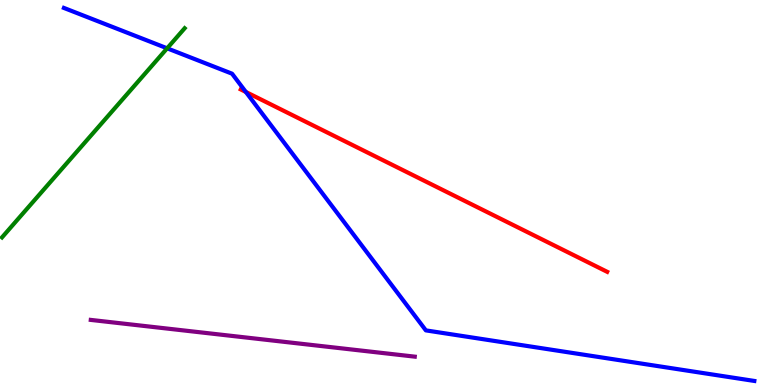[{'lines': ['blue', 'red'], 'intersections': [{'x': 3.17, 'y': 7.61}]}, {'lines': ['green', 'red'], 'intersections': []}, {'lines': ['purple', 'red'], 'intersections': []}, {'lines': ['blue', 'green'], 'intersections': [{'x': 2.16, 'y': 8.75}]}, {'lines': ['blue', 'purple'], 'intersections': []}, {'lines': ['green', 'purple'], 'intersections': []}]